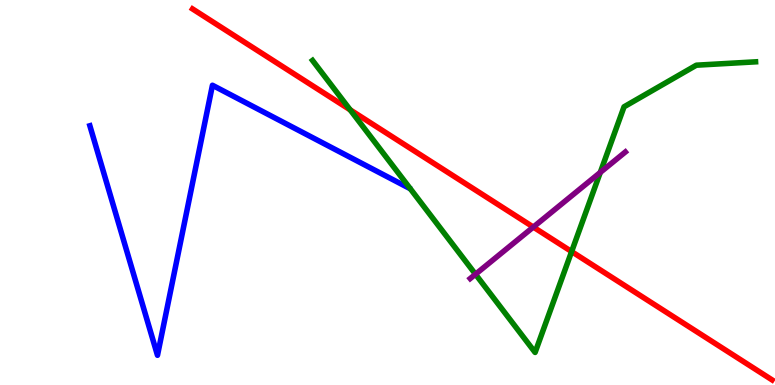[{'lines': ['blue', 'red'], 'intersections': []}, {'lines': ['green', 'red'], 'intersections': [{'x': 4.52, 'y': 7.15}, {'x': 7.38, 'y': 3.47}]}, {'lines': ['purple', 'red'], 'intersections': [{'x': 6.88, 'y': 4.1}]}, {'lines': ['blue', 'green'], 'intersections': []}, {'lines': ['blue', 'purple'], 'intersections': []}, {'lines': ['green', 'purple'], 'intersections': [{'x': 6.14, 'y': 2.88}, {'x': 7.75, 'y': 5.52}]}]